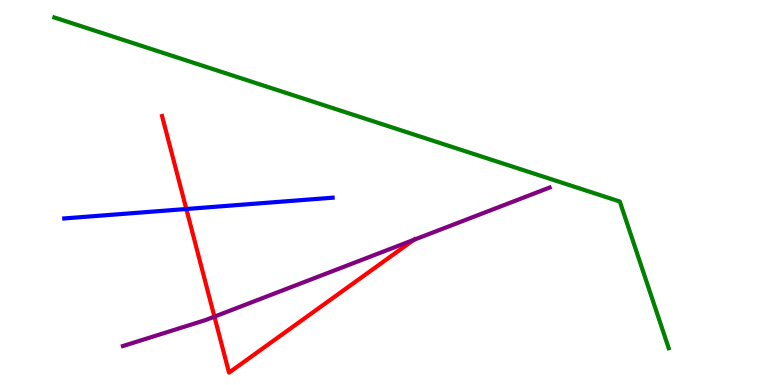[{'lines': ['blue', 'red'], 'intersections': [{'x': 2.4, 'y': 4.57}]}, {'lines': ['green', 'red'], 'intersections': []}, {'lines': ['purple', 'red'], 'intersections': [{'x': 2.77, 'y': 1.78}, {'x': 5.34, 'y': 3.77}]}, {'lines': ['blue', 'green'], 'intersections': []}, {'lines': ['blue', 'purple'], 'intersections': []}, {'lines': ['green', 'purple'], 'intersections': []}]